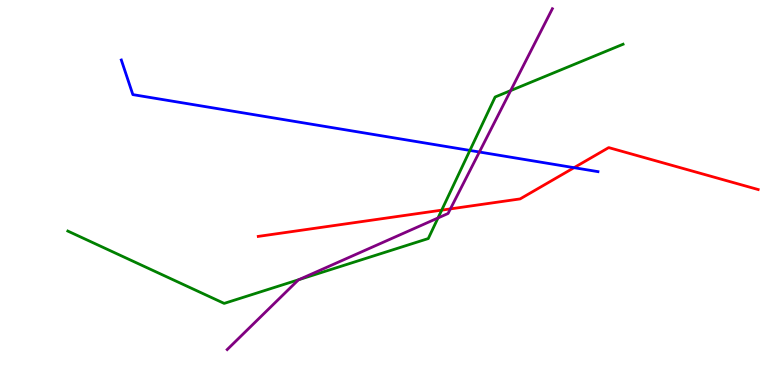[{'lines': ['blue', 'red'], 'intersections': [{'x': 7.41, 'y': 5.64}]}, {'lines': ['green', 'red'], 'intersections': [{'x': 5.7, 'y': 4.54}]}, {'lines': ['purple', 'red'], 'intersections': [{'x': 5.81, 'y': 4.57}]}, {'lines': ['blue', 'green'], 'intersections': [{'x': 6.06, 'y': 6.09}]}, {'lines': ['blue', 'purple'], 'intersections': [{'x': 6.19, 'y': 6.05}]}, {'lines': ['green', 'purple'], 'intersections': [{'x': 3.86, 'y': 2.74}, {'x': 5.65, 'y': 4.34}, {'x': 6.59, 'y': 7.65}]}]